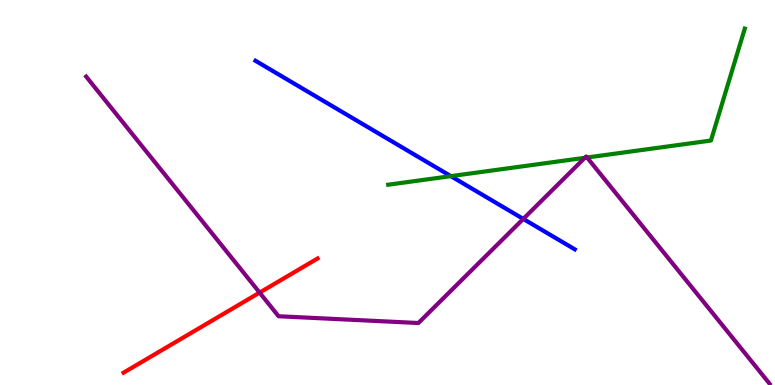[{'lines': ['blue', 'red'], 'intersections': []}, {'lines': ['green', 'red'], 'intersections': []}, {'lines': ['purple', 'red'], 'intersections': [{'x': 3.35, 'y': 2.4}]}, {'lines': ['blue', 'green'], 'intersections': [{'x': 5.82, 'y': 5.42}]}, {'lines': ['blue', 'purple'], 'intersections': [{'x': 6.75, 'y': 4.31}]}, {'lines': ['green', 'purple'], 'intersections': [{'x': 7.55, 'y': 5.9}, {'x': 7.58, 'y': 5.91}]}]